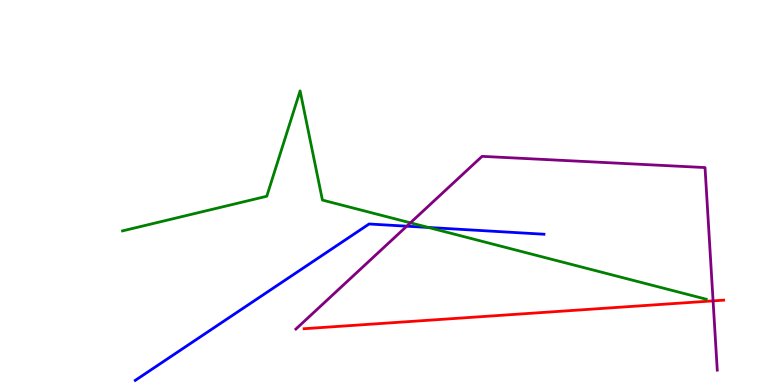[{'lines': ['blue', 'red'], 'intersections': []}, {'lines': ['green', 'red'], 'intersections': []}, {'lines': ['purple', 'red'], 'intersections': [{'x': 9.2, 'y': 2.19}]}, {'lines': ['blue', 'green'], 'intersections': [{'x': 5.53, 'y': 4.09}]}, {'lines': ['blue', 'purple'], 'intersections': [{'x': 5.25, 'y': 4.12}]}, {'lines': ['green', 'purple'], 'intersections': [{'x': 5.3, 'y': 4.21}]}]